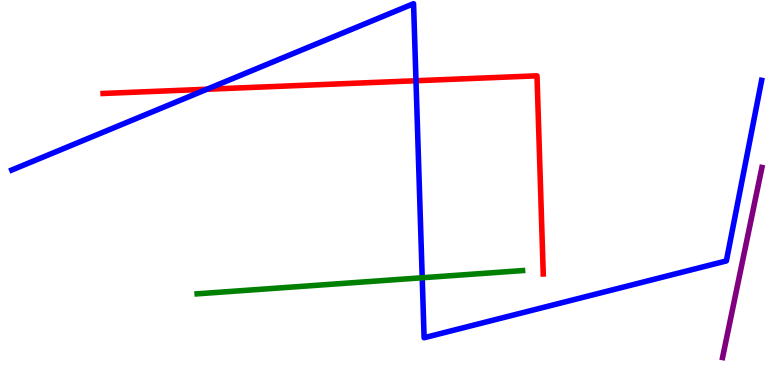[{'lines': ['blue', 'red'], 'intersections': [{'x': 2.67, 'y': 7.68}, {'x': 5.37, 'y': 7.9}]}, {'lines': ['green', 'red'], 'intersections': []}, {'lines': ['purple', 'red'], 'intersections': []}, {'lines': ['blue', 'green'], 'intersections': [{'x': 5.45, 'y': 2.79}]}, {'lines': ['blue', 'purple'], 'intersections': []}, {'lines': ['green', 'purple'], 'intersections': []}]